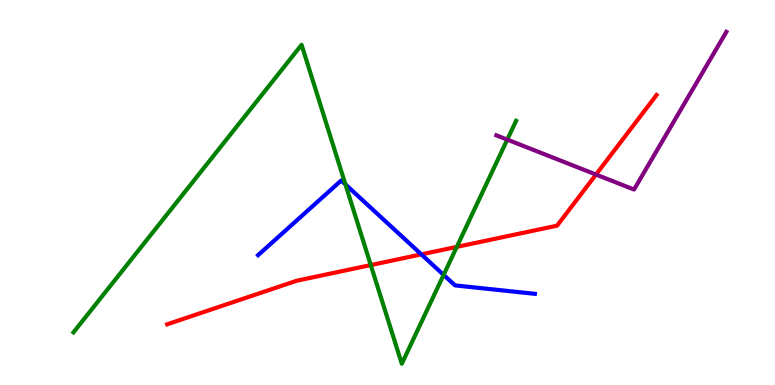[{'lines': ['blue', 'red'], 'intersections': [{'x': 5.44, 'y': 3.39}]}, {'lines': ['green', 'red'], 'intersections': [{'x': 4.78, 'y': 3.12}, {'x': 5.89, 'y': 3.59}]}, {'lines': ['purple', 'red'], 'intersections': [{'x': 7.69, 'y': 5.47}]}, {'lines': ['blue', 'green'], 'intersections': [{'x': 4.46, 'y': 5.21}, {'x': 5.72, 'y': 2.86}]}, {'lines': ['blue', 'purple'], 'intersections': []}, {'lines': ['green', 'purple'], 'intersections': [{'x': 6.55, 'y': 6.37}]}]